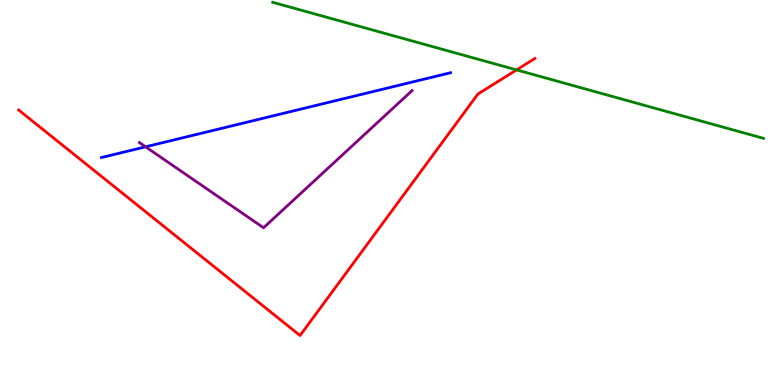[{'lines': ['blue', 'red'], 'intersections': []}, {'lines': ['green', 'red'], 'intersections': [{'x': 6.67, 'y': 8.18}]}, {'lines': ['purple', 'red'], 'intersections': []}, {'lines': ['blue', 'green'], 'intersections': []}, {'lines': ['blue', 'purple'], 'intersections': [{'x': 1.88, 'y': 6.19}]}, {'lines': ['green', 'purple'], 'intersections': []}]